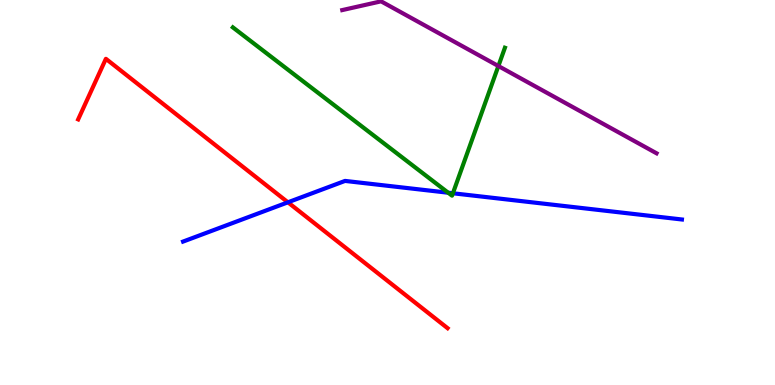[{'lines': ['blue', 'red'], 'intersections': [{'x': 3.72, 'y': 4.75}]}, {'lines': ['green', 'red'], 'intersections': []}, {'lines': ['purple', 'red'], 'intersections': []}, {'lines': ['blue', 'green'], 'intersections': [{'x': 5.78, 'y': 4.99}, {'x': 5.84, 'y': 4.98}]}, {'lines': ['blue', 'purple'], 'intersections': []}, {'lines': ['green', 'purple'], 'intersections': [{'x': 6.43, 'y': 8.28}]}]